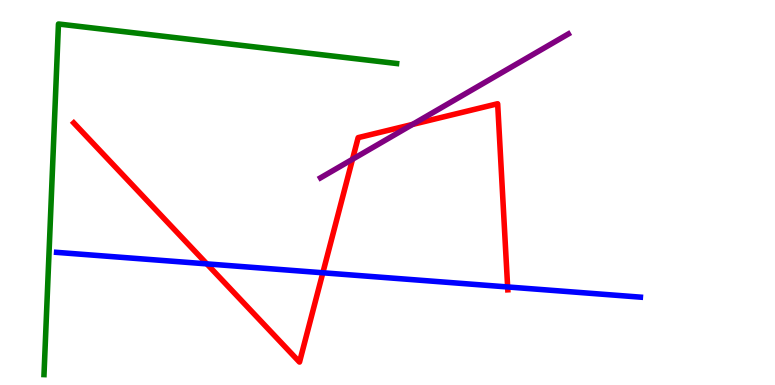[{'lines': ['blue', 'red'], 'intersections': [{'x': 2.67, 'y': 3.15}, {'x': 4.17, 'y': 2.91}, {'x': 6.55, 'y': 2.55}]}, {'lines': ['green', 'red'], 'intersections': []}, {'lines': ['purple', 'red'], 'intersections': [{'x': 4.55, 'y': 5.86}, {'x': 5.32, 'y': 6.77}]}, {'lines': ['blue', 'green'], 'intersections': []}, {'lines': ['blue', 'purple'], 'intersections': []}, {'lines': ['green', 'purple'], 'intersections': []}]